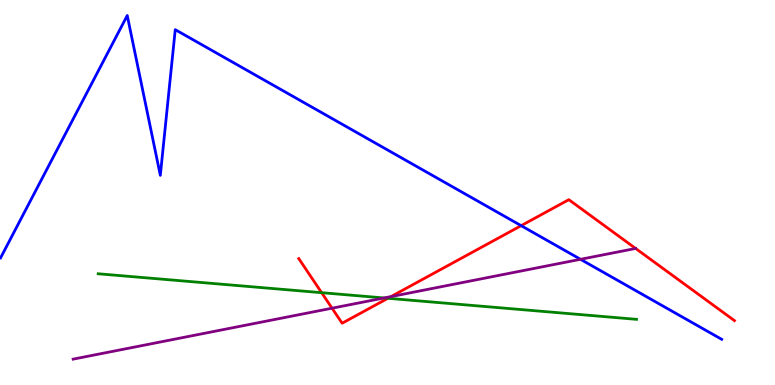[{'lines': ['blue', 'red'], 'intersections': [{'x': 6.72, 'y': 4.14}]}, {'lines': ['green', 'red'], 'intersections': [{'x': 4.15, 'y': 2.4}, {'x': 5.0, 'y': 2.25}]}, {'lines': ['purple', 'red'], 'intersections': [{'x': 4.28, 'y': 1.99}, {'x': 5.04, 'y': 2.3}, {'x': 8.2, 'y': 3.55}]}, {'lines': ['blue', 'green'], 'intersections': []}, {'lines': ['blue', 'purple'], 'intersections': [{'x': 7.49, 'y': 3.26}]}, {'lines': ['green', 'purple'], 'intersections': [{'x': 4.96, 'y': 2.26}]}]